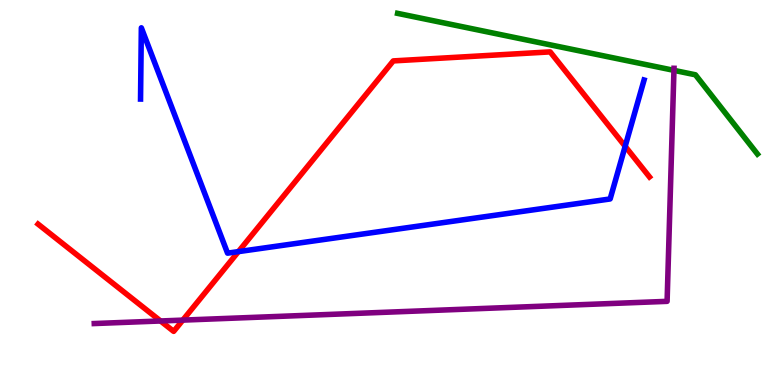[{'lines': ['blue', 'red'], 'intersections': [{'x': 3.08, 'y': 3.46}, {'x': 8.07, 'y': 6.2}]}, {'lines': ['green', 'red'], 'intersections': []}, {'lines': ['purple', 'red'], 'intersections': [{'x': 2.07, 'y': 1.66}, {'x': 2.36, 'y': 1.69}]}, {'lines': ['blue', 'green'], 'intersections': []}, {'lines': ['blue', 'purple'], 'intersections': []}, {'lines': ['green', 'purple'], 'intersections': [{'x': 8.7, 'y': 8.17}]}]